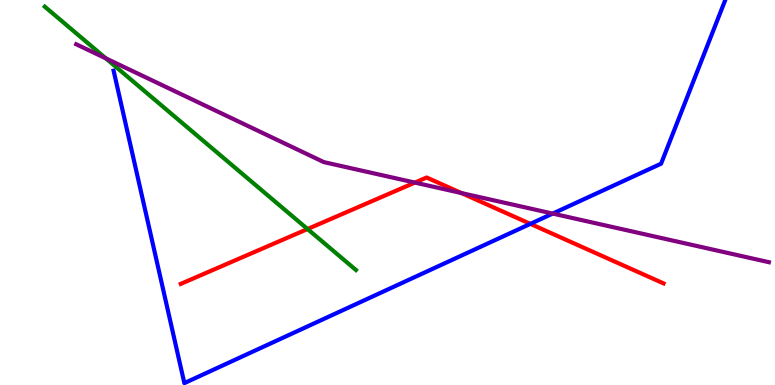[{'lines': ['blue', 'red'], 'intersections': [{'x': 6.84, 'y': 4.19}]}, {'lines': ['green', 'red'], 'intersections': [{'x': 3.97, 'y': 4.05}]}, {'lines': ['purple', 'red'], 'intersections': [{'x': 5.35, 'y': 5.26}, {'x': 5.95, 'y': 4.99}]}, {'lines': ['blue', 'green'], 'intersections': []}, {'lines': ['blue', 'purple'], 'intersections': [{'x': 7.13, 'y': 4.45}]}, {'lines': ['green', 'purple'], 'intersections': [{'x': 1.37, 'y': 8.48}]}]